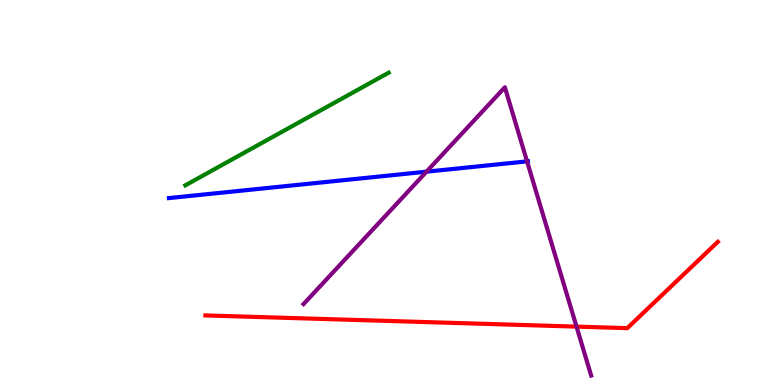[{'lines': ['blue', 'red'], 'intersections': []}, {'lines': ['green', 'red'], 'intersections': []}, {'lines': ['purple', 'red'], 'intersections': [{'x': 7.44, 'y': 1.52}]}, {'lines': ['blue', 'green'], 'intersections': []}, {'lines': ['blue', 'purple'], 'intersections': [{'x': 5.5, 'y': 5.54}, {'x': 6.8, 'y': 5.81}]}, {'lines': ['green', 'purple'], 'intersections': []}]